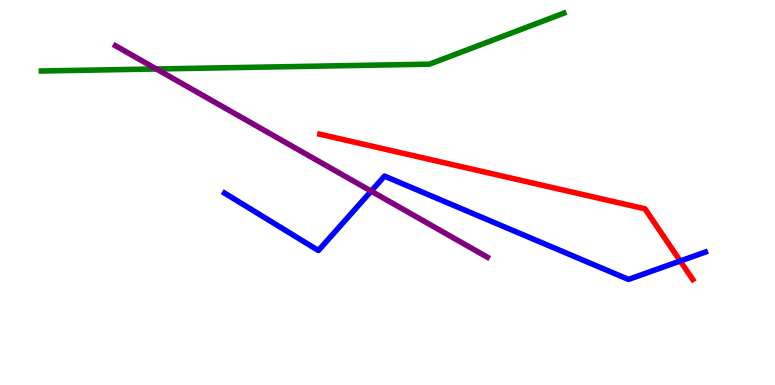[{'lines': ['blue', 'red'], 'intersections': [{'x': 8.78, 'y': 3.22}]}, {'lines': ['green', 'red'], 'intersections': []}, {'lines': ['purple', 'red'], 'intersections': []}, {'lines': ['blue', 'green'], 'intersections': []}, {'lines': ['blue', 'purple'], 'intersections': [{'x': 4.79, 'y': 5.04}]}, {'lines': ['green', 'purple'], 'intersections': [{'x': 2.02, 'y': 8.21}]}]